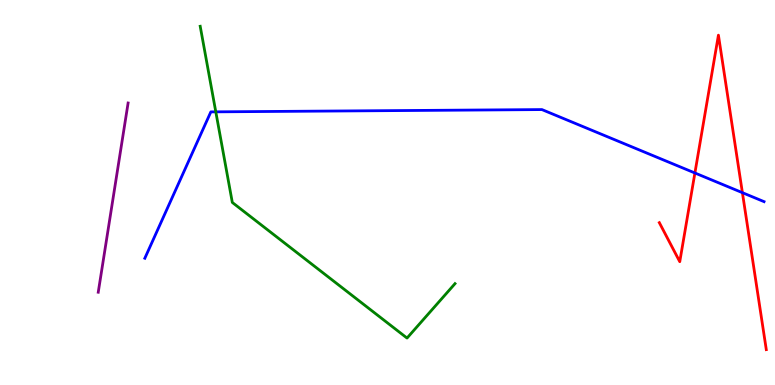[{'lines': ['blue', 'red'], 'intersections': [{'x': 8.97, 'y': 5.51}, {'x': 9.58, 'y': 5.0}]}, {'lines': ['green', 'red'], 'intersections': []}, {'lines': ['purple', 'red'], 'intersections': []}, {'lines': ['blue', 'green'], 'intersections': [{'x': 2.78, 'y': 7.09}]}, {'lines': ['blue', 'purple'], 'intersections': []}, {'lines': ['green', 'purple'], 'intersections': []}]